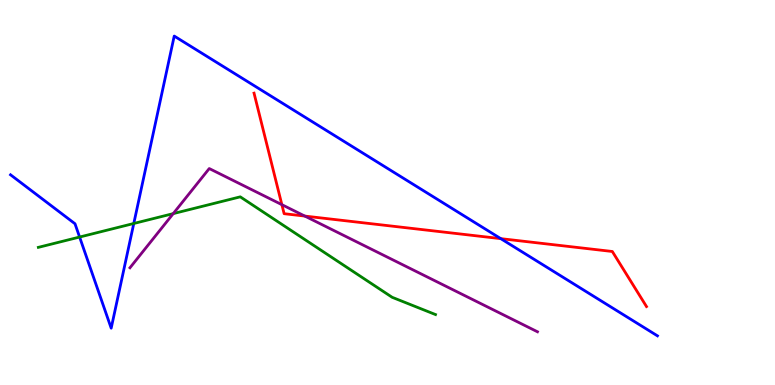[{'lines': ['blue', 'red'], 'intersections': [{'x': 6.46, 'y': 3.8}]}, {'lines': ['green', 'red'], 'intersections': []}, {'lines': ['purple', 'red'], 'intersections': [{'x': 3.64, 'y': 4.68}, {'x': 3.93, 'y': 4.39}]}, {'lines': ['blue', 'green'], 'intersections': [{'x': 1.03, 'y': 3.84}, {'x': 1.73, 'y': 4.2}]}, {'lines': ['blue', 'purple'], 'intersections': []}, {'lines': ['green', 'purple'], 'intersections': [{'x': 2.24, 'y': 4.45}]}]